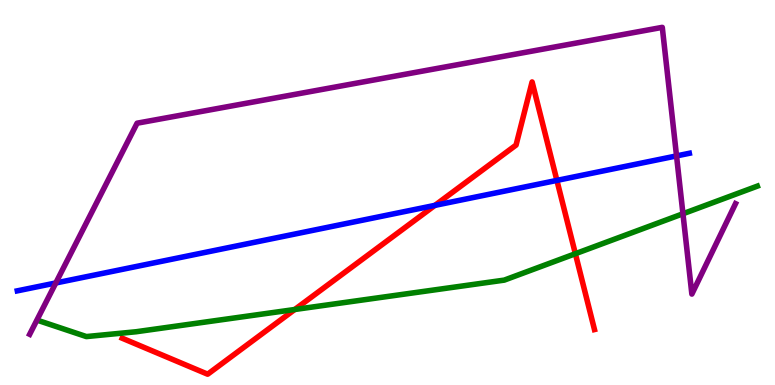[{'lines': ['blue', 'red'], 'intersections': [{'x': 5.61, 'y': 4.67}, {'x': 7.19, 'y': 5.31}]}, {'lines': ['green', 'red'], 'intersections': [{'x': 3.8, 'y': 1.96}, {'x': 7.42, 'y': 3.41}]}, {'lines': ['purple', 'red'], 'intersections': []}, {'lines': ['blue', 'green'], 'intersections': []}, {'lines': ['blue', 'purple'], 'intersections': [{'x': 0.72, 'y': 2.65}, {'x': 8.73, 'y': 5.95}]}, {'lines': ['green', 'purple'], 'intersections': [{'x': 8.81, 'y': 4.45}]}]